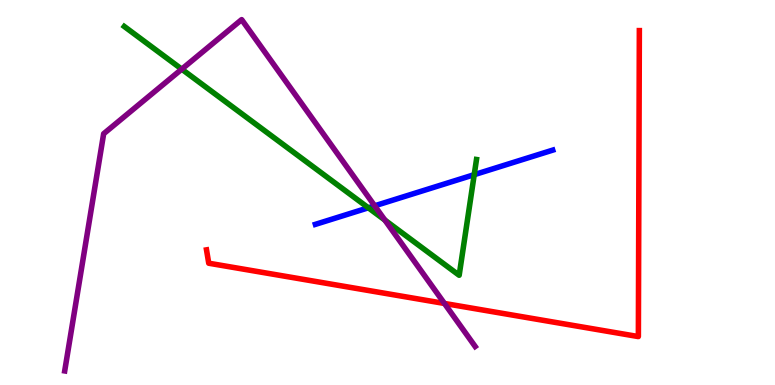[{'lines': ['blue', 'red'], 'intersections': []}, {'lines': ['green', 'red'], 'intersections': []}, {'lines': ['purple', 'red'], 'intersections': [{'x': 5.73, 'y': 2.12}]}, {'lines': ['blue', 'green'], 'intersections': [{'x': 4.75, 'y': 4.6}, {'x': 6.12, 'y': 5.46}]}, {'lines': ['blue', 'purple'], 'intersections': [{'x': 4.83, 'y': 4.65}]}, {'lines': ['green', 'purple'], 'intersections': [{'x': 2.35, 'y': 8.2}, {'x': 4.97, 'y': 4.28}]}]